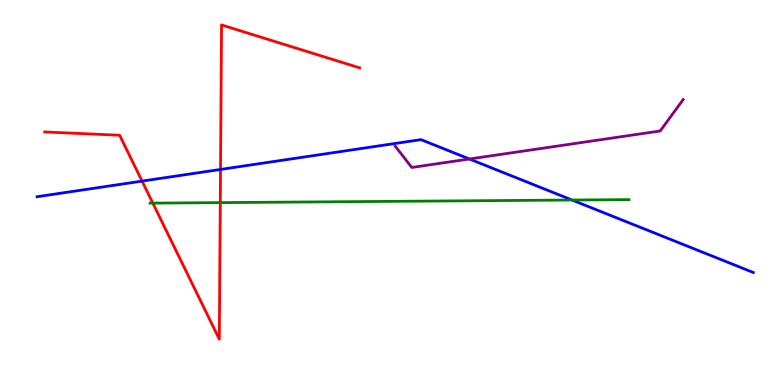[{'lines': ['blue', 'red'], 'intersections': [{'x': 1.83, 'y': 5.3}, {'x': 2.85, 'y': 5.6}]}, {'lines': ['green', 'red'], 'intersections': [{'x': 1.97, 'y': 4.72}, {'x': 2.84, 'y': 4.74}]}, {'lines': ['purple', 'red'], 'intersections': []}, {'lines': ['blue', 'green'], 'intersections': [{'x': 7.38, 'y': 4.8}]}, {'lines': ['blue', 'purple'], 'intersections': [{'x': 6.06, 'y': 5.87}]}, {'lines': ['green', 'purple'], 'intersections': []}]